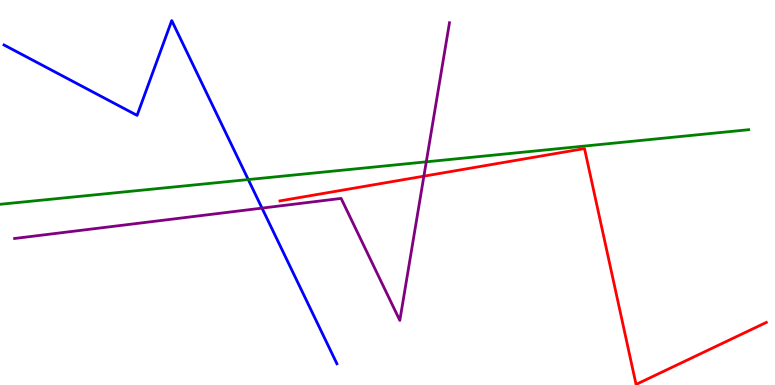[{'lines': ['blue', 'red'], 'intersections': []}, {'lines': ['green', 'red'], 'intersections': []}, {'lines': ['purple', 'red'], 'intersections': [{'x': 5.47, 'y': 5.42}]}, {'lines': ['blue', 'green'], 'intersections': [{'x': 3.2, 'y': 5.34}]}, {'lines': ['blue', 'purple'], 'intersections': [{'x': 3.38, 'y': 4.59}]}, {'lines': ['green', 'purple'], 'intersections': [{'x': 5.5, 'y': 5.8}]}]